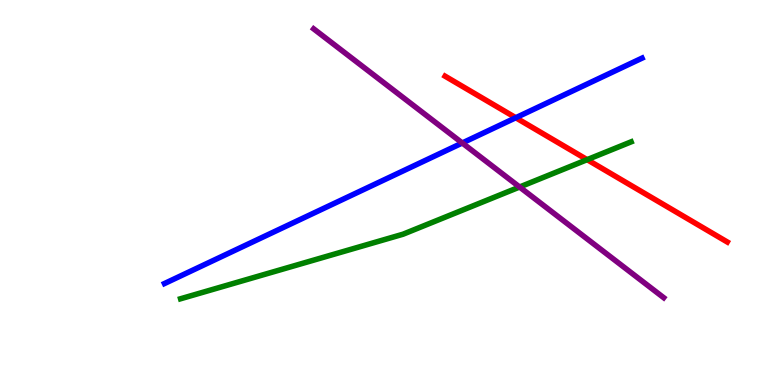[{'lines': ['blue', 'red'], 'intersections': [{'x': 6.66, 'y': 6.94}]}, {'lines': ['green', 'red'], 'intersections': [{'x': 7.58, 'y': 5.85}]}, {'lines': ['purple', 'red'], 'intersections': []}, {'lines': ['blue', 'green'], 'intersections': []}, {'lines': ['blue', 'purple'], 'intersections': [{'x': 5.96, 'y': 6.29}]}, {'lines': ['green', 'purple'], 'intersections': [{'x': 6.7, 'y': 5.14}]}]